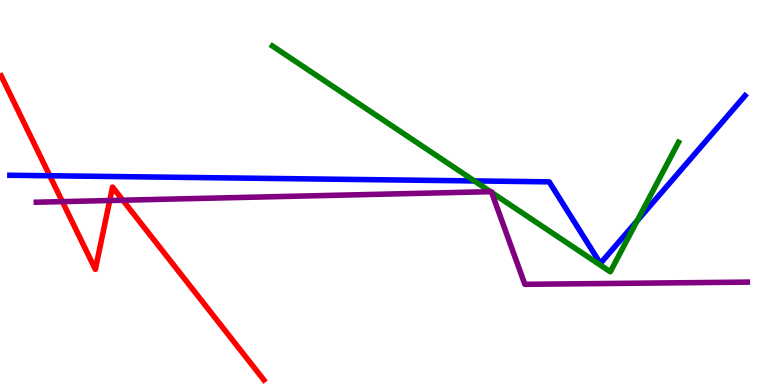[{'lines': ['blue', 'red'], 'intersections': [{'x': 0.642, 'y': 5.44}]}, {'lines': ['green', 'red'], 'intersections': []}, {'lines': ['purple', 'red'], 'intersections': [{'x': 0.805, 'y': 4.76}, {'x': 1.42, 'y': 4.79}, {'x': 1.58, 'y': 4.8}]}, {'lines': ['blue', 'green'], 'intersections': [{'x': 6.12, 'y': 5.3}, {'x': 8.22, 'y': 4.27}]}, {'lines': ['blue', 'purple'], 'intersections': []}, {'lines': ['green', 'purple'], 'intersections': [{'x': 6.33, 'y': 5.02}, {'x': 6.34, 'y': 5.0}]}]